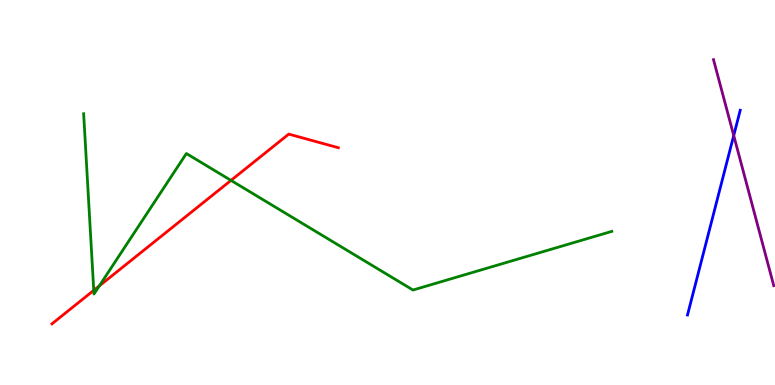[{'lines': ['blue', 'red'], 'intersections': []}, {'lines': ['green', 'red'], 'intersections': [{'x': 1.21, 'y': 2.46}, {'x': 1.28, 'y': 2.57}, {'x': 2.98, 'y': 5.31}]}, {'lines': ['purple', 'red'], 'intersections': []}, {'lines': ['blue', 'green'], 'intersections': []}, {'lines': ['blue', 'purple'], 'intersections': [{'x': 9.47, 'y': 6.48}]}, {'lines': ['green', 'purple'], 'intersections': []}]